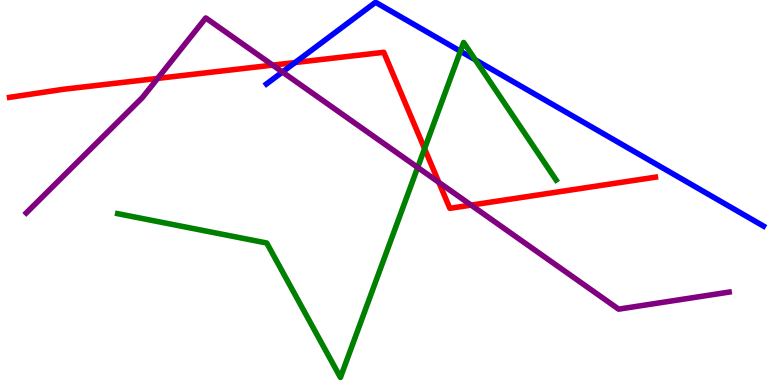[{'lines': ['blue', 'red'], 'intersections': [{'x': 3.81, 'y': 8.38}]}, {'lines': ['green', 'red'], 'intersections': [{'x': 5.48, 'y': 6.14}]}, {'lines': ['purple', 'red'], 'intersections': [{'x': 2.03, 'y': 7.96}, {'x': 3.52, 'y': 8.31}, {'x': 5.66, 'y': 5.26}, {'x': 6.08, 'y': 4.67}]}, {'lines': ['blue', 'green'], 'intersections': [{'x': 5.94, 'y': 8.67}, {'x': 6.13, 'y': 8.45}]}, {'lines': ['blue', 'purple'], 'intersections': [{'x': 3.64, 'y': 8.13}]}, {'lines': ['green', 'purple'], 'intersections': [{'x': 5.39, 'y': 5.65}]}]